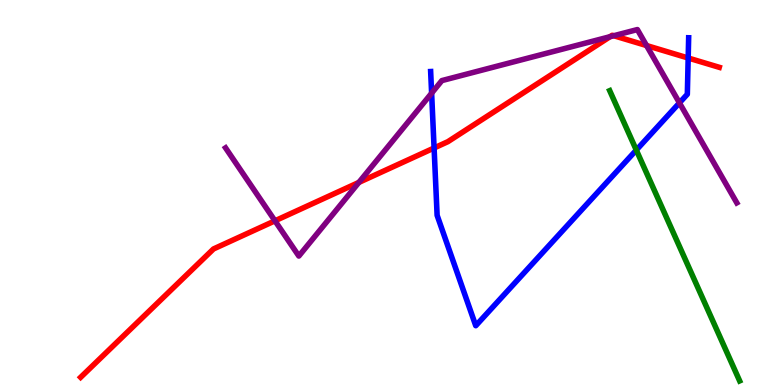[{'lines': ['blue', 'red'], 'intersections': [{'x': 5.6, 'y': 6.16}, {'x': 8.88, 'y': 8.49}]}, {'lines': ['green', 'red'], 'intersections': []}, {'lines': ['purple', 'red'], 'intersections': [{'x': 3.55, 'y': 4.26}, {'x': 4.63, 'y': 5.26}, {'x': 7.87, 'y': 9.05}, {'x': 7.92, 'y': 9.07}, {'x': 8.34, 'y': 8.82}]}, {'lines': ['blue', 'green'], 'intersections': [{'x': 8.21, 'y': 6.1}]}, {'lines': ['blue', 'purple'], 'intersections': [{'x': 5.57, 'y': 7.58}, {'x': 8.77, 'y': 7.33}]}, {'lines': ['green', 'purple'], 'intersections': []}]